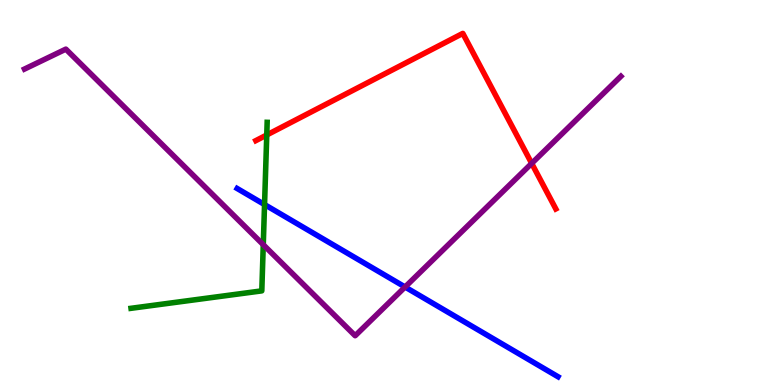[{'lines': ['blue', 'red'], 'intersections': []}, {'lines': ['green', 'red'], 'intersections': [{'x': 3.44, 'y': 6.49}]}, {'lines': ['purple', 'red'], 'intersections': [{'x': 6.86, 'y': 5.76}]}, {'lines': ['blue', 'green'], 'intersections': [{'x': 3.41, 'y': 4.69}]}, {'lines': ['blue', 'purple'], 'intersections': [{'x': 5.23, 'y': 2.55}]}, {'lines': ['green', 'purple'], 'intersections': [{'x': 3.4, 'y': 3.64}]}]